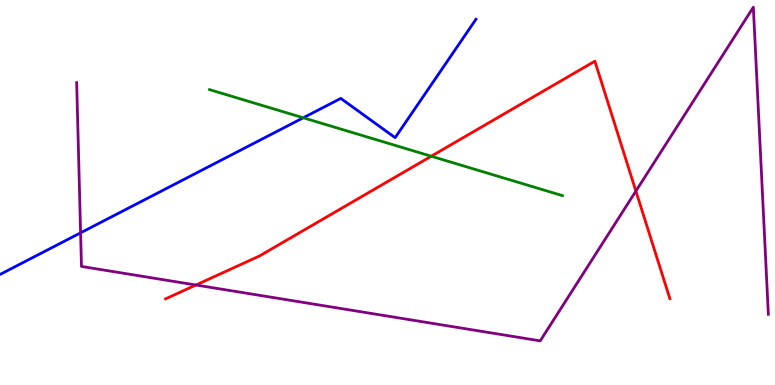[{'lines': ['blue', 'red'], 'intersections': []}, {'lines': ['green', 'red'], 'intersections': [{'x': 5.56, 'y': 5.94}]}, {'lines': ['purple', 'red'], 'intersections': [{'x': 2.53, 'y': 2.6}, {'x': 8.21, 'y': 5.04}]}, {'lines': ['blue', 'green'], 'intersections': [{'x': 3.91, 'y': 6.94}]}, {'lines': ['blue', 'purple'], 'intersections': [{'x': 1.04, 'y': 3.95}]}, {'lines': ['green', 'purple'], 'intersections': []}]